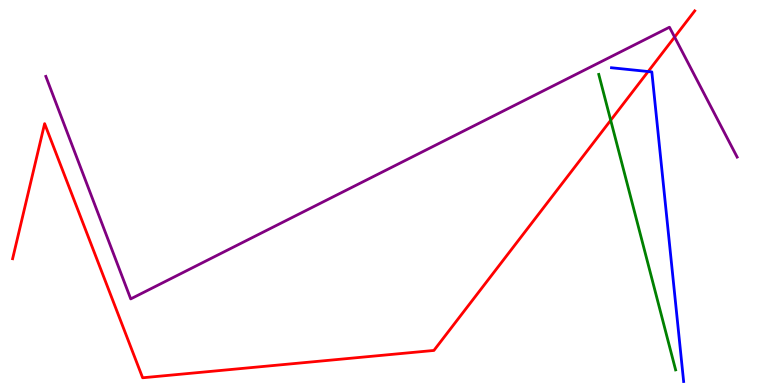[{'lines': ['blue', 'red'], 'intersections': [{'x': 8.36, 'y': 8.14}]}, {'lines': ['green', 'red'], 'intersections': [{'x': 7.88, 'y': 6.88}]}, {'lines': ['purple', 'red'], 'intersections': [{'x': 8.7, 'y': 9.04}]}, {'lines': ['blue', 'green'], 'intersections': []}, {'lines': ['blue', 'purple'], 'intersections': []}, {'lines': ['green', 'purple'], 'intersections': []}]